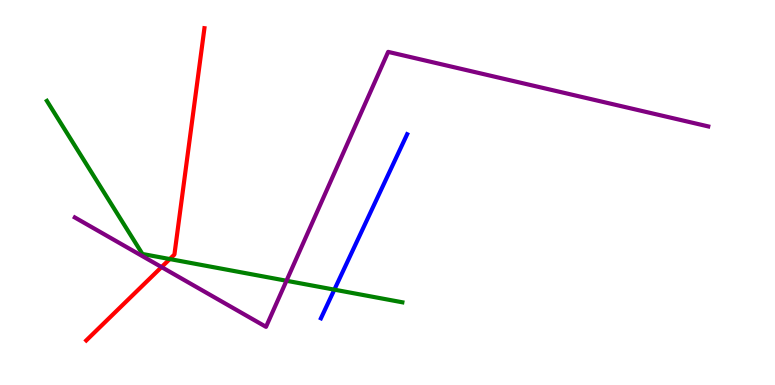[{'lines': ['blue', 'red'], 'intersections': []}, {'lines': ['green', 'red'], 'intersections': [{'x': 2.19, 'y': 3.27}]}, {'lines': ['purple', 'red'], 'intersections': [{'x': 2.08, 'y': 3.06}]}, {'lines': ['blue', 'green'], 'intersections': [{'x': 4.31, 'y': 2.48}]}, {'lines': ['blue', 'purple'], 'intersections': []}, {'lines': ['green', 'purple'], 'intersections': [{'x': 3.7, 'y': 2.71}]}]